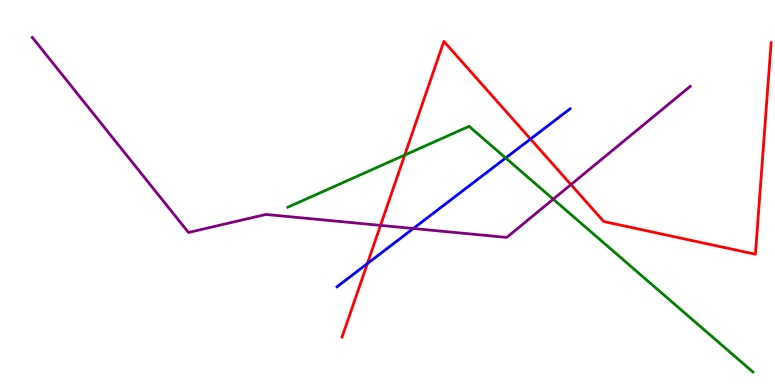[{'lines': ['blue', 'red'], 'intersections': [{'x': 4.74, 'y': 3.15}, {'x': 6.85, 'y': 6.39}]}, {'lines': ['green', 'red'], 'intersections': [{'x': 5.22, 'y': 5.97}]}, {'lines': ['purple', 'red'], 'intersections': [{'x': 4.91, 'y': 4.15}, {'x': 7.37, 'y': 5.21}]}, {'lines': ['blue', 'green'], 'intersections': [{'x': 6.52, 'y': 5.9}]}, {'lines': ['blue', 'purple'], 'intersections': [{'x': 5.33, 'y': 4.06}]}, {'lines': ['green', 'purple'], 'intersections': [{'x': 7.14, 'y': 4.83}]}]